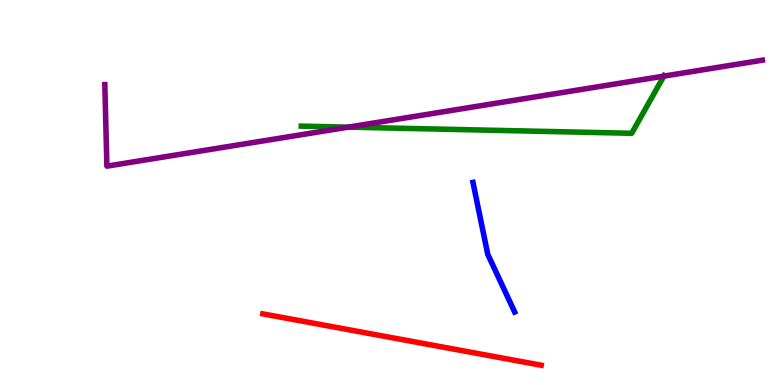[{'lines': ['blue', 'red'], 'intersections': []}, {'lines': ['green', 'red'], 'intersections': []}, {'lines': ['purple', 'red'], 'intersections': []}, {'lines': ['blue', 'green'], 'intersections': []}, {'lines': ['blue', 'purple'], 'intersections': []}, {'lines': ['green', 'purple'], 'intersections': [{'x': 4.49, 'y': 6.7}, {'x': 8.57, 'y': 8.02}]}]